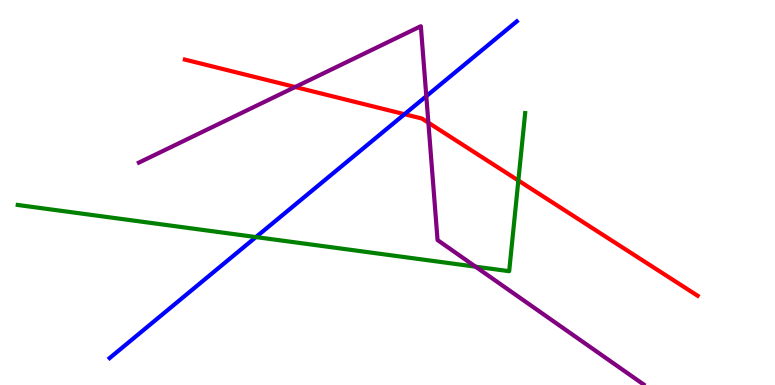[{'lines': ['blue', 'red'], 'intersections': [{'x': 5.22, 'y': 7.03}]}, {'lines': ['green', 'red'], 'intersections': [{'x': 6.69, 'y': 5.31}]}, {'lines': ['purple', 'red'], 'intersections': [{'x': 3.81, 'y': 7.74}, {'x': 5.53, 'y': 6.81}]}, {'lines': ['blue', 'green'], 'intersections': [{'x': 3.3, 'y': 3.84}]}, {'lines': ['blue', 'purple'], 'intersections': [{'x': 5.5, 'y': 7.5}]}, {'lines': ['green', 'purple'], 'intersections': [{'x': 6.14, 'y': 3.07}]}]